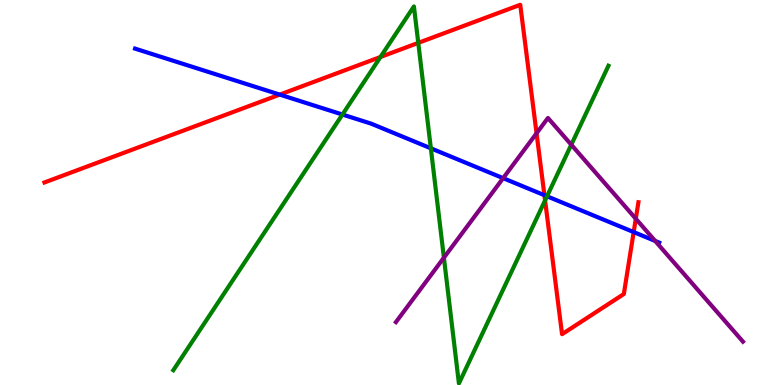[{'lines': ['blue', 'red'], 'intersections': [{'x': 3.61, 'y': 7.54}, {'x': 7.02, 'y': 4.93}, {'x': 8.18, 'y': 3.97}]}, {'lines': ['green', 'red'], 'intersections': [{'x': 4.91, 'y': 8.52}, {'x': 5.4, 'y': 8.89}, {'x': 7.03, 'y': 4.79}]}, {'lines': ['purple', 'red'], 'intersections': [{'x': 6.92, 'y': 6.54}, {'x': 8.2, 'y': 4.32}]}, {'lines': ['blue', 'green'], 'intersections': [{'x': 4.42, 'y': 7.03}, {'x': 5.56, 'y': 6.15}, {'x': 7.06, 'y': 4.9}]}, {'lines': ['blue', 'purple'], 'intersections': [{'x': 6.49, 'y': 5.37}, {'x': 8.45, 'y': 3.74}]}, {'lines': ['green', 'purple'], 'intersections': [{'x': 5.73, 'y': 3.31}, {'x': 7.37, 'y': 6.24}]}]